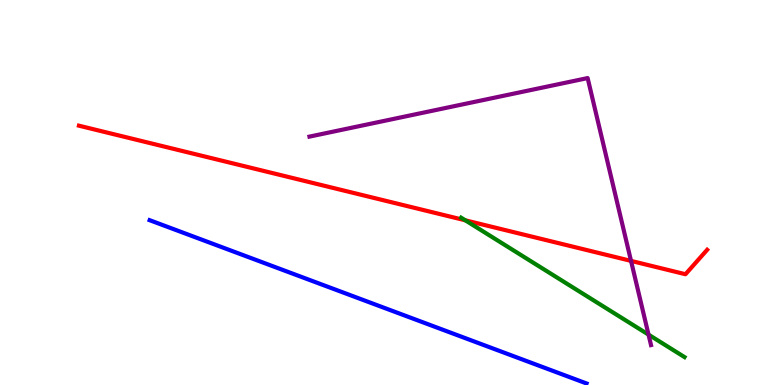[{'lines': ['blue', 'red'], 'intersections': []}, {'lines': ['green', 'red'], 'intersections': [{'x': 6.0, 'y': 4.28}]}, {'lines': ['purple', 'red'], 'intersections': [{'x': 8.14, 'y': 3.22}]}, {'lines': ['blue', 'green'], 'intersections': []}, {'lines': ['blue', 'purple'], 'intersections': []}, {'lines': ['green', 'purple'], 'intersections': [{'x': 8.37, 'y': 1.31}]}]